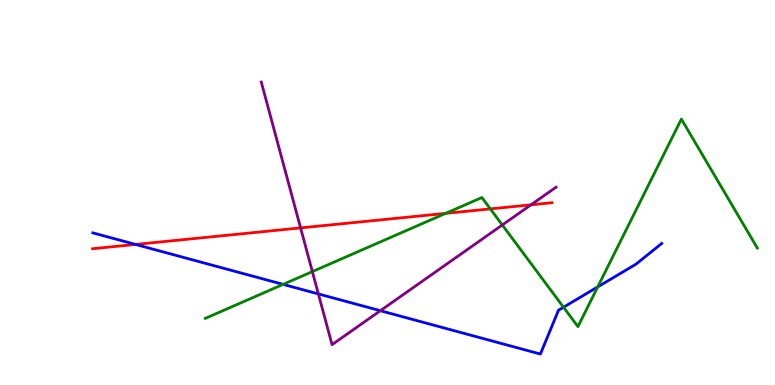[{'lines': ['blue', 'red'], 'intersections': [{'x': 1.75, 'y': 3.65}]}, {'lines': ['green', 'red'], 'intersections': [{'x': 5.75, 'y': 4.46}, {'x': 6.33, 'y': 4.57}]}, {'lines': ['purple', 'red'], 'intersections': [{'x': 3.88, 'y': 4.08}, {'x': 6.85, 'y': 4.68}]}, {'lines': ['blue', 'green'], 'intersections': [{'x': 3.65, 'y': 2.61}, {'x': 7.27, 'y': 2.02}, {'x': 7.71, 'y': 2.55}]}, {'lines': ['blue', 'purple'], 'intersections': [{'x': 4.11, 'y': 2.37}, {'x': 4.91, 'y': 1.93}]}, {'lines': ['green', 'purple'], 'intersections': [{'x': 4.03, 'y': 2.95}, {'x': 6.48, 'y': 4.16}]}]